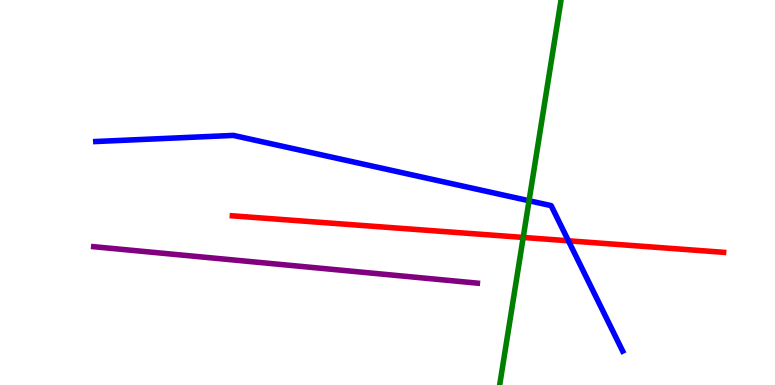[{'lines': ['blue', 'red'], 'intersections': [{'x': 7.33, 'y': 3.75}]}, {'lines': ['green', 'red'], 'intersections': [{'x': 6.75, 'y': 3.83}]}, {'lines': ['purple', 'red'], 'intersections': []}, {'lines': ['blue', 'green'], 'intersections': [{'x': 6.83, 'y': 4.79}]}, {'lines': ['blue', 'purple'], 'intersections': []}, {'lines': ['green', 'purple'], 'intersections': []}]